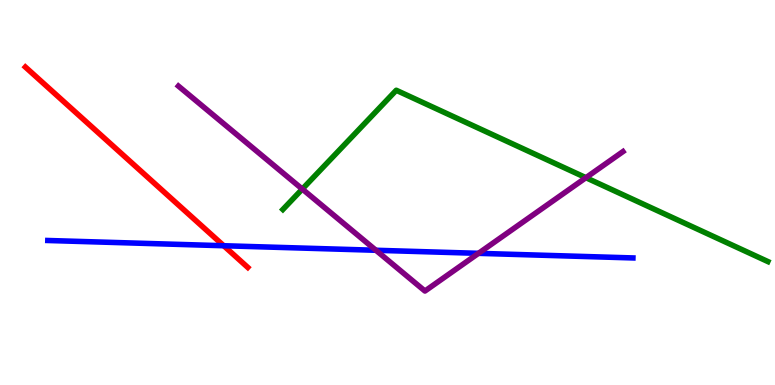[{'lines': ['blue', 'red'], 'intersections': [{'x': 2.89, 'y': 3.62}]}, {'lines': ['green', 'red'], 'intersections': []}, {'lines': ['purple', 'red'], 'intersections': []}, {'lines': ['blue', 'green'], 'intersections': []}, {'lines': ['blue', 'purple'], 'intersections': [{'x': 4.85, 'y': 3.5}, {'x': 6.17, 'y': 3.42}]}, {'lines': ['green', 'purple'], 'intersections': [{'x': 3.9, 'y': 5.09}, {'x': 7.56, 'y': 5.38}]}]